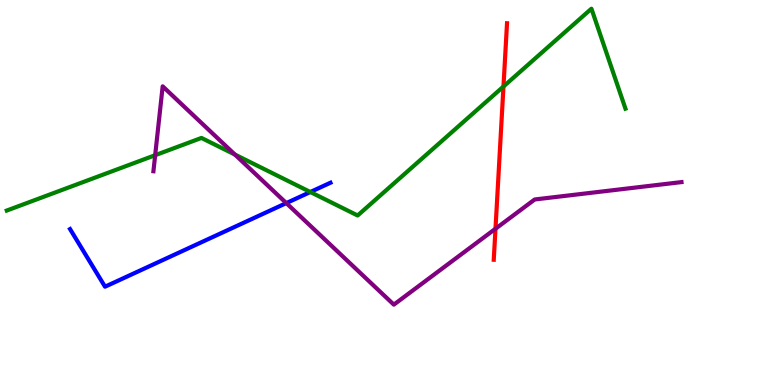[{'lines': ['blue', 'red'], 'intersections': []}, {'lines': ['green', 'red'], 'intersections': [{'x': 6.5, 'y': 7.75}]}, {'lines': ['purple', 'red'], 'intersections': [{'x': 6.39, 'y': 4.06}]}, {'lines': ['blue', 'green'], 'intersections': [{'x': 4.0, 'y': 5.01}]}, {'lines': ['blue', 'purple'], 'intersections': [{'x': 3.69, 'y': 4.72}]}, {'lines': ['green', 'purple'], 'intersections': [{'x': 2.0, 'y': 5.97}, {'x': 3.03, 'y': 5.99}]}]